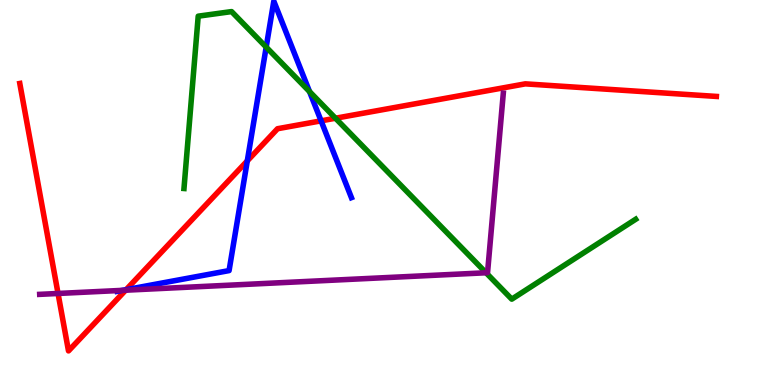[{'lines': ['blue', 'red'], 'intersections': [{'x': 1.63, 'y': 2.48}, {'x': 3.19, 'y': 5.82}, {'x': 4.14, 'y': 6.86}]}, {'lines': ['green', 'red'], 'intersections': [{'x': 4.33, 'y': 6.93}]}, {'lines': ['purple', 'red'], 'intersections': [{'x': 0.749, 'y': 2.38}, {'x': 1.62, 'y': 2.46}]}, {'lines': ['blue', 'green'], 'intersections': [{'x': 3.43, 'y': 8.78}, {'x': 3.99, 'y': 7.62}]}, {'lines': ['blue', 'purple'], 'intersections': [{'x': 1.58, 'y': 2.46}]}, {'lines': ['green', 'purple'], 'intersections': [{'x': 6.27, 'y': 2.92}]}]